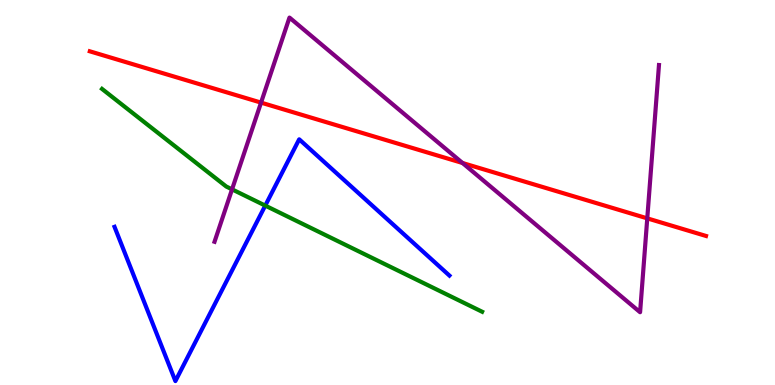[{'lines': ['blue', 'red'], 'intersections': []}, {'lines': ['green', 'red'], 'intersections': []}, {'lines': ['purple', 'red'], 'intersections': [{'x': 3.37, 'y': 7.33}, {'x': 5.97, 'y': 5.77}, {'x': 8.35, 'y': 4.33}]}, {'lines': ['blue', 'green'], 'intersections': [{'x': 3.42, 'y': 4.66}]}, {'lines': ['blue', 'purple'], 'intersections': []}, {'lines': ['green', 'purple'], 'intersections': [{'x': 2.99, 'y': 5.08}]}]